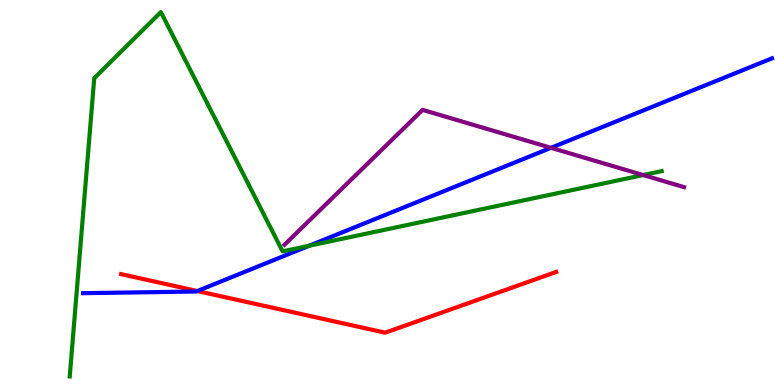[{'lines': ['blue', 'red'], 'intersections': [{'x': 2.55, 'y': 2.44}]}, {'lines': ['green', 'red'], 'intersections': []}, {'lines': ['purple', 'red'], 'intersections': []}, {'lines': ['blue', 'green'], 'intersections': [{'x': 3.99, 'y': 3.62}]}, {'lines': ['blue', 'purple'], 'intersections': [{'x': 7.11, 'y': 6.16}]}, {'lines': ['green', 'purple'], 'intersections': [{'x': 8.3, 'y': 5.45}]}]